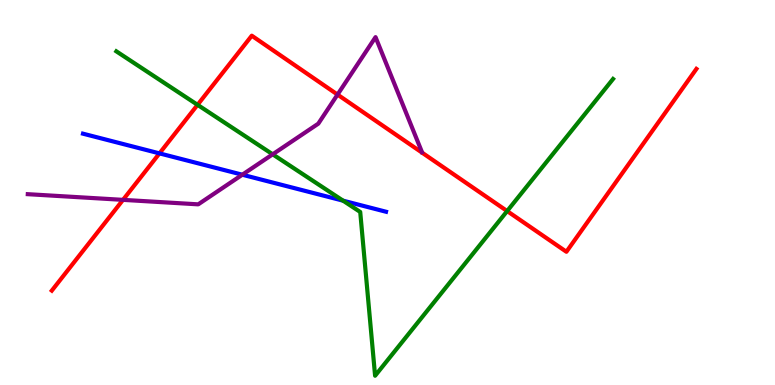[{'lines': ['blue', 'red'], 'intersections': [{'x': 2.06, 'y': 6.02}]}, {'lines': ['green', 'red'], 'intersections': [{'x': 2.55, 'y': 7.28}, {'x': 6.54, 'y': 4.52}]}, {'lines': ['purple', 'red'], 'intersections': [{'x': 1.59, 'y': 4.81}, {'x': 4.36, 'y': 7.54}]}, {'lines': ['blue', 'green'], 'intersections': [{'x': 4.43, 'y': 4.79}]}, {'lines': ['blue', 'purple'], 'intersections': [{'x': 3.13, 'y': 5.46}]}, {'lines': ['green', 'purple'], 'intersections': [{'x': 3.52, 'y': 5.99}]}]